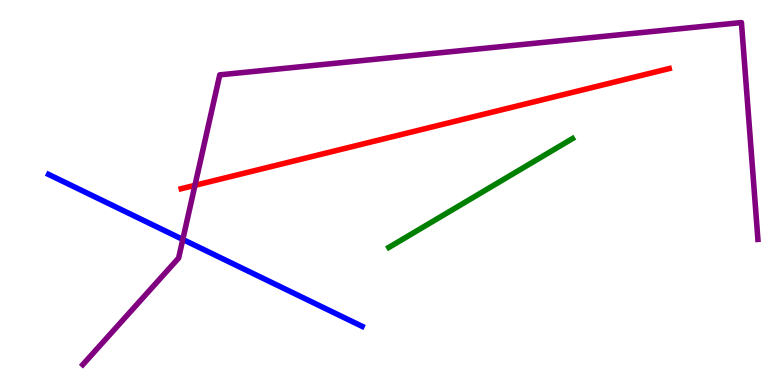[{'lines': ['blue', 'red'], 'intersections': []}, {'lines': ['green', 'red'], 'intersections': []}, {'lines': ['purple', 'red'], 'intersections': [{'x': 2.52, 'y': 5.19}]}, {'lines': ['blue', 'green'], 'intersections': []}, {'lines': ['blue', 'purple'], 'intersections': [{'x': 2.36, 'y': 3.78}]}, {'lines': ['green', 'purple'], 'intersections': []}]